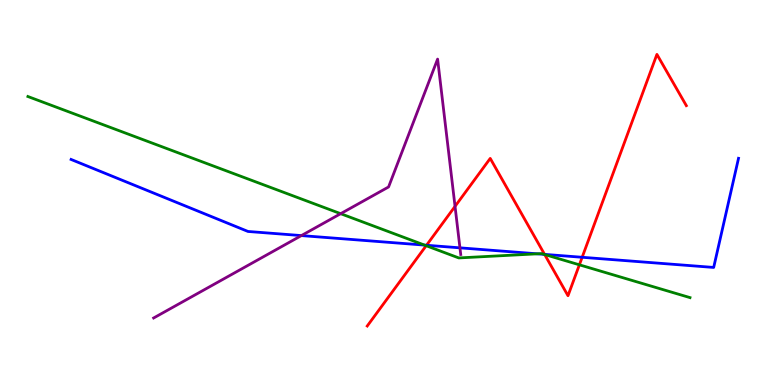[{'lines': ['blue', 'red'], 'intersections': [{'x': 5.5, 'y': 3.63}, {'x': 7.03, 'y': 3.39}, {'x': 7.51, 'y': 3.32}]}, {'lines': ['green', 'red'], 'intersections': [{'x': 5.5, 'y': 3.62}, {'x': 7.03, 'y': 3.39}, {'x': 7.48, 'y': 3.12}]}, {'lines': ['purple', 'red'], 'intersections': [{'x': 5.87, 'y': 4.64}]}, {'lines': ['blue', 'green'], 'intersections': [{'x': 5.48, 'y': 3.63}, {'x': 6.94, 'y': 3.41}, {'x': 7.02, 'y': 3.39}]}, {'lines': ['blue', 'purple'], 'intersections': [{'x': 3.89, 'y': 3.88}, {'x': 5.93, 'y': 3.56}]}, {'lines': ['green', 'purple'], 'intersections': [{'x': 4.4, 'y': 4.45}]}]